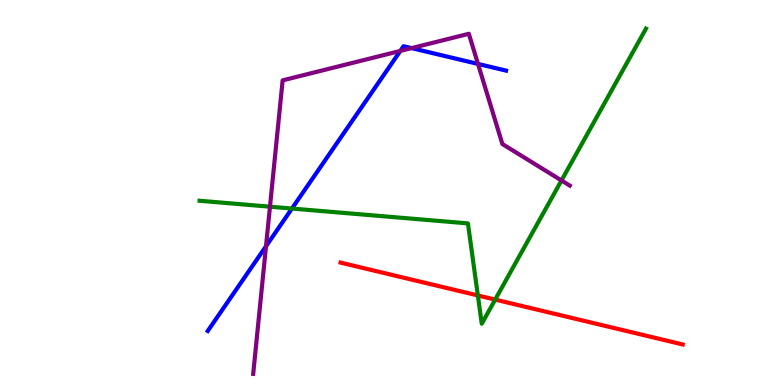[{'lines': ['blue', 'red'], 'intersections': []}, {'lines': ['green', 'red'], 'intersections': [{'x': 6.17, 'y': 2.33}, {'x': 6.39, 'y': 2.22}]}, {'lines': ['purple', 'red'], 'intersections': []}, {'lines': ['blue', 'green'], 'intersections': [{'x': 3.77, 'y': 4.58}]}, {'lines': ['blue', 'purple'], 'intersections': [{'x': 3.43, 'y': 3.6}, {'x': 5.17, 'y': 8.68}, {'x': 5.31, 'y': 8.75}, {'x': 6.17, 'y': 8.34}]}, {'lines': ['green', 'purple'], 'intersections': [{'x': 3.48, 'y': 4.63}, {'x': 7.24, 'y': 5.31}]}]